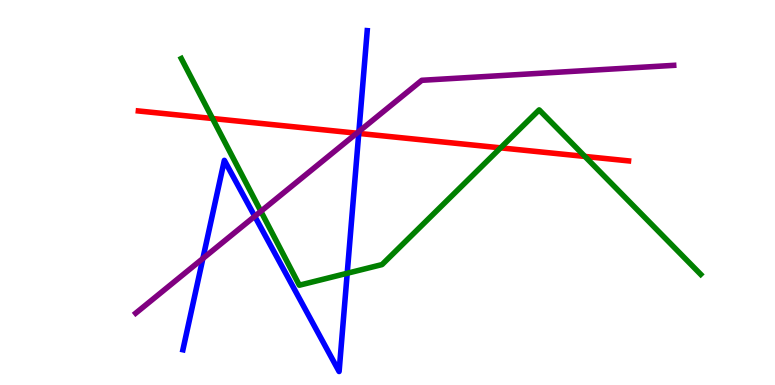[{'lines': ['blue', 'red'], 'intersections': [{'x': 4.63, 'y': 6.53}]}, {'lines': ['green', 'red'], 'intersections': [{'x': 2.74, 'y': 6.92}, {'x': 6.46, 'y': 6.16}, {'x': 7.55, 'y': 5.94}]}, {'lines': ['purple', 'red'], 'intersections': [{'x': 4.6, 'y': 6.54}]}, {'lines': ['blue', 'green'], 'intersections': [{'x': 4.48, 'y': 2.9}]}, {'lines': ['blue', 'purple'], 'intersections': [{'x': 2.62, 'y': 3.29}, {'x': 3.29, 'y': 4.38}, {'x': 4.63, 'y': 6.58}]}, {'lines': ['green', 'purple'], 'intersections': [{'x': 3.37, 'y': 4.51}]}]